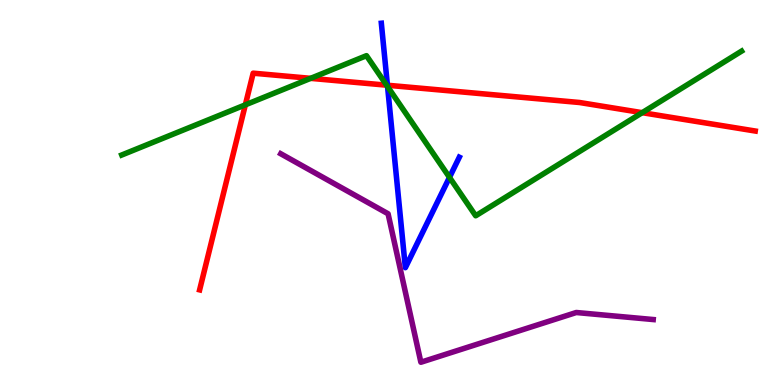[{'lines': ['blue', 'red'], 'intersections': [{'x': 5.0, 'y': 7.79}]}, {'lines': ['green', 'red'], 'intersections': [{'x': 3.17, 'y': 7.28}, {'x': 4.01, 'y': 7.97}, {'x': 4.99, 'y': 7.79}, {'x': 8.29, 'y': 7.07}]}, {'lines': ['purple', 'red'], 'intersections': []}, {'lines': ['blue', 'green'], 'intersections': [{'x': 5.0, 'y': 7.75}, {'x': 5.8, 'y': 5.39}]}, {'lines': ['blue', 'purple'], 'intersections': []}, {'lines': ['green', 'purple'], 'intersections': []}]